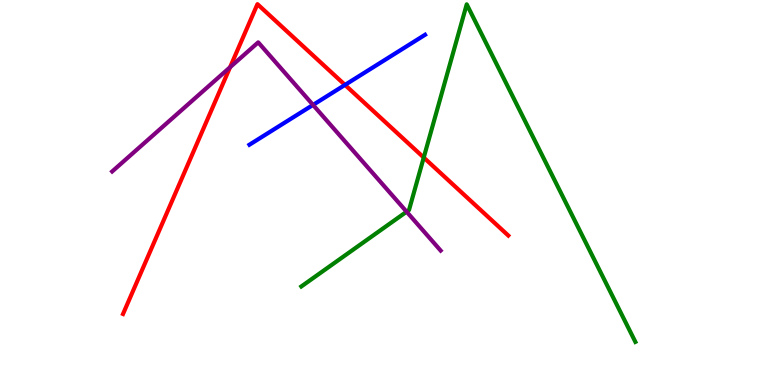[{'lines': ['blue', 'red'], 'intersections': [{'x': 4.45, 'y': 7.79}]}, {'lines': ['green', 'red'], 'intersections': [{'x': 5.47, 'y': 5.91}]}, {'lines': ['purple', 'red'], 'intersections': [{'x': 2.97, 'y': 8.25}]}, {'lines': ['blue', 'green'], 'intersections': []}, {'lines': ['blue', 'purple'], 'intersections': [{'x': 4.04, 'y': 7.27}]}, {'lines': ['green', 'purple'], 'intersections': [{'x': 5.25, 'y': 4.5}]}]